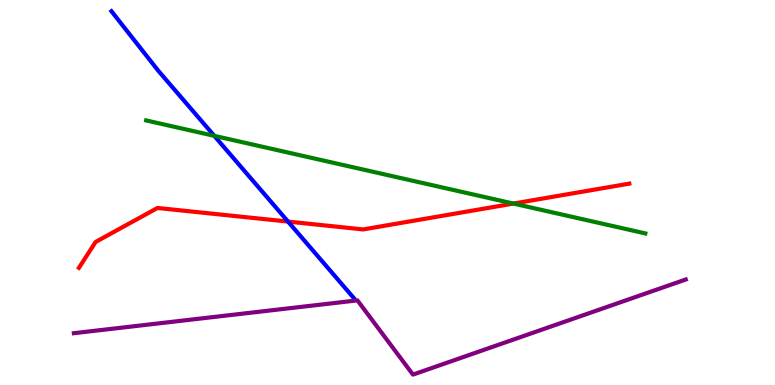[{'lines': ['blue', 'red'], 'intersections': [{'x': 3.72, 'y': 4.24}]}, {'lines': ['green', 'red'], 'intersections': [{'x': 6.63, 'y': 4.71}]}, {'lines': ['purple', 'red'], 'intersections': []}, {'lines': ['blue', 'green'], 'intersections': [{'x': 2.76, 'y': 6.47}]}, {'lines': ['blue', 'purple'], 'intersections': []}, {'lines': ['green', 'purple'], 'intersections': []}]